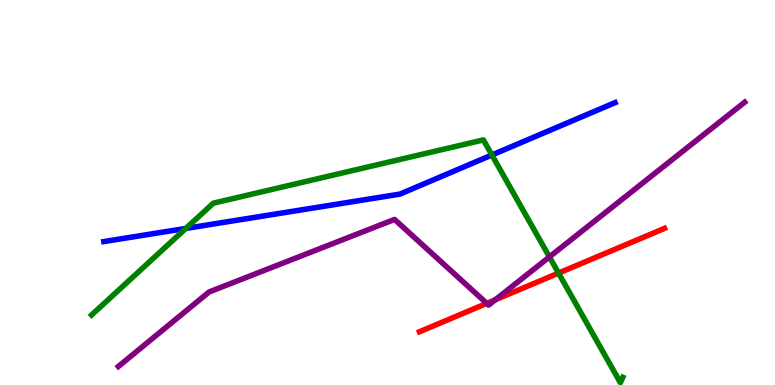[{'lines': ['blue', 'red'], 'intersections': []}, {'lines': ['green', 'red'], 'intersections': [{'x': 7.21, 'y': 2.91}]}, {'lines': ['purple', 'red'], 'intersections': [{'x': 6.28, 'y': 2.12}, {'x': 6.39, 'y': 2.21}]}, {'lines': ['blue', 'green'], 'intersections': [{'x': 2.4, 'y': 4.07}, {'x': 6.35, 'y': 5.97}]}, {'lines': ['blue', 'purple'], 'intersections': []}, {'lines': ['green', 'purple'], 'intersections': [{'x': 7.09, 'y': 3.33}]}]